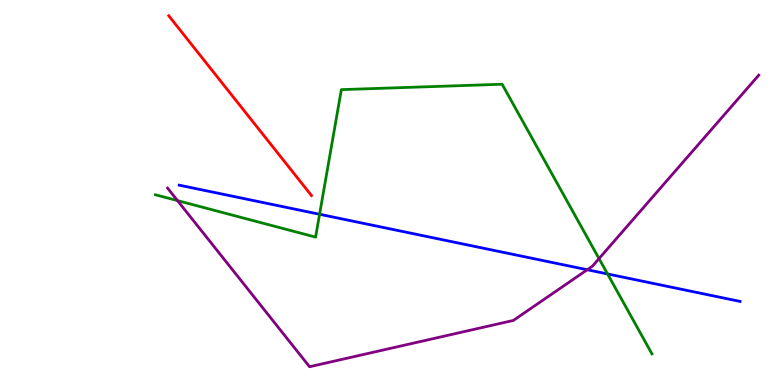[{'lines': ['blue', 'red'], 'intersections': []}, {'lines': ['green', 'red'], 'intersections': []}, {'lines': ['purple', 'red'], 'intersections': []}, {'lines': ['blue', 'green'], 'intersections': [{'x': 4.12, 'y': 4.43}, {'x': 7.84, 'y': 2.88}]}, {'lines': ['blue', 'purple'], 'intersections': [{'x': 7.58, 'y': 2.99}]}, {'lines': ['green', 'purple'], 'intersections': [{'x': 2.29, 'y': 4.79}, {'x': 7.73, 'y': 3.28}]}]